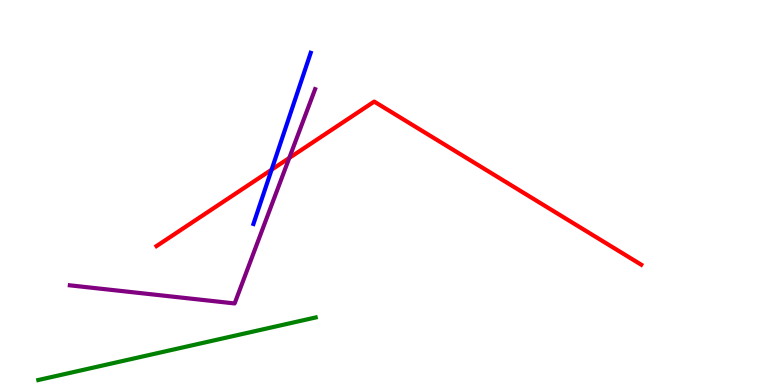[{'lines': ['blue', 'red'], 'intersections': [{'x': 3.5, 'y': 5.59}]}, {'lines': ['green', 'red'], 'intersections': []}, {'lines': ['purple', 'red'], 'intersections': [{'x': 3.73, 'y': 5.9}]}, {'lines': ['blue', 'green'], 'intersections': []}, {'lines': ['blue', 'purple'], 'intersections': []}, {'lines': ['green', 'purple'], 'intersections': []}]